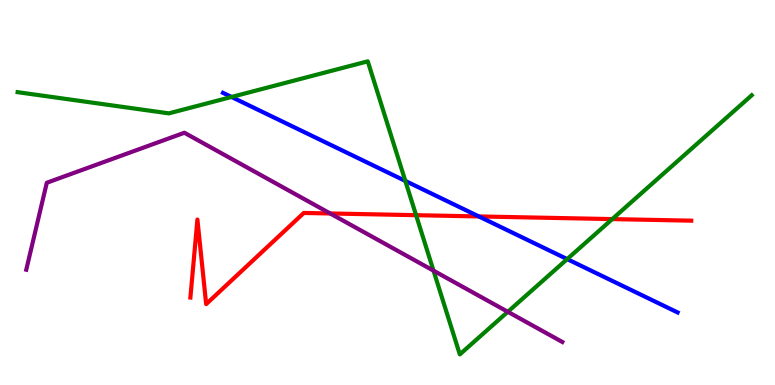[{'lines': ['blue', 'red'], 'intersections': [{'x': 6.18, 'y': 4.38}]}, {'lines': ['green', 'red'], 'intersections': [{'x': 5.37, 'y': 4.41}, {'x': 7.9, 'y': 4.31}]}, {'lines': ['purple', 'red'], 'intersections': [{'x': 4.26, 'y': 4.46}]}, {'lines': ['blue', 'green'], 'intersections': [{'x': 2.99, 'y': 7.48}, {'x': 5.23, 'y': 5.3}, {'x': 7.32, 'y': 3.27}]}, {'lines': ['blue', 'purple'], 'intersections': []}, {'lines': ['green', 'purple'], 'intersections': [{'x': 5.59, 'y': 2.97}, {'x': 6.55, 'y': 1.9}]}]